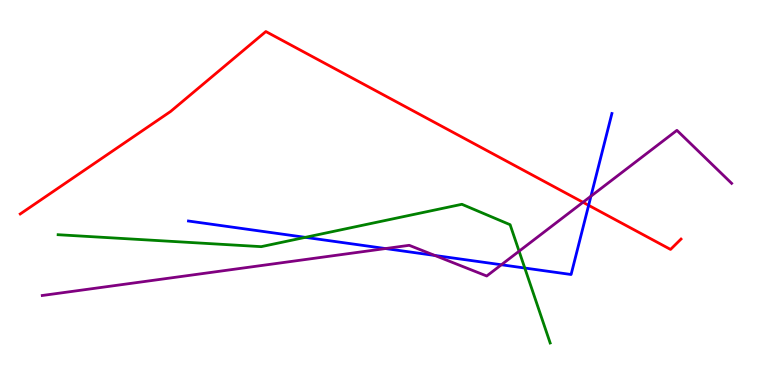[{'lines': ['blue', 'red'], 'intersections': [{'x': 7.6, 'y': 4.67}]}, {'lines': ['green', 'red'], 'intersections': []}, {'lines': ['purple', 'red'], 'intersections': [{'x': 7.52, 'y': 4.75}]}, {'lines': ['blue', 'green'], 'intersections': [{'x': 3.94, 'y': 3.84}, {'x': 6.77, 'y': 3.04}]}, {'lines': ['blue', 'purple'], 'intersections': [{'x': 4.97, 'y': 3.54}, {'x': 5.61, 'y': 3.36}, {'x': 6.47, 'y': 3.12}, {'x': 7.63, 'y': 4.9}]}, {'lines': ['green', 'purple'], 'intersections': [{'x': 6.7, 'y': 3.48}]}]